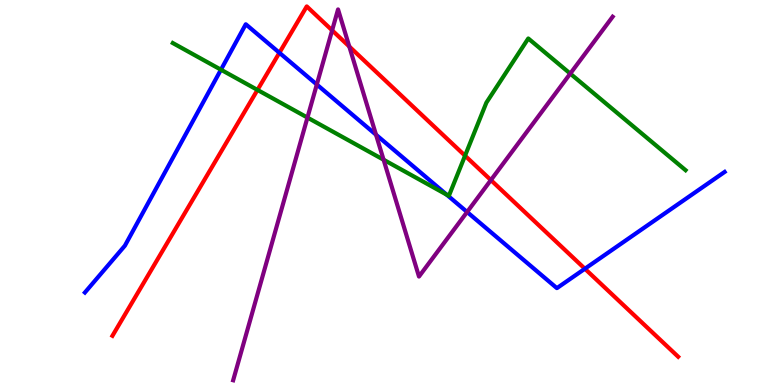[{'lines': ['blue', 'red'], 'intersections': [{'x': 3.61, 'y': 8.63}, {'x': 7.55, 'y': 3.02}]}, {'lines': ['green', 'red'], 'intersections': [{'x': 3.32, 'y': 7.66}, {'x': 6.0, 'y': 5.96}]}, {'lines': ['purple', 'red'], 'intersections': [{'x': 4.29, 'y': 9.21}, {'x': 4.51, 'y': 8.79}, {'x': 6.33, 'y': 5.32}]}, {'lines': ['blue', 'green'], 'intersections': [{'x': 2.85, 'y': 8.19}, {'x': 5.76, 'y': 4.94}]}, {'lines': ['blue', 'purple'], 'intersections': [{'x': 4.09, 'y': 7.81}, {'x': 4.85, 'y': 6.5}, {'x': 6.03, 'y': 4.49}]}, {'lines': ['green', 'purple'], 'intersections': [{'x': 3.97, 'y': 6.95}, {'x': 4.95, 'y': 5.85}, {'x': 7.36, 'y': 8.09}]}]